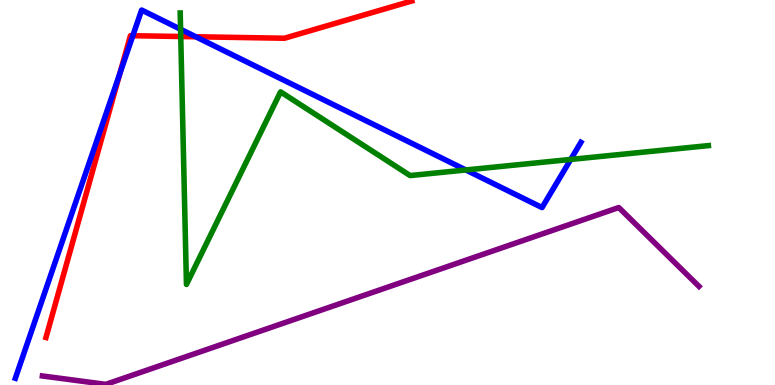[{'lines': ['blue', 'red'], 'intersections': [{'x': 1.55, 'y': 8.09}, {'x': 1.71, 'y': 9.07}, {'x': 2.53, 'y': 9.05}]}, {'lines': ['green', 'red'], 'intersections': [{'x': 2.33, 'y': 9.05}]}, {'lines': ['purple', 'red'], 'intersections': []}, {'lines': ['blue', 'green'], 'intersections': [{'x': 2.33, 'y': 9.24}, {'x': 6.01, 'y': 5.59}, {'x': 7.36, 'y': 5.86}]}, {'lines': ['blue', 'purple'], 'intersections': []}, {'lines': ['green', 'purple'], 'intersections': []}]